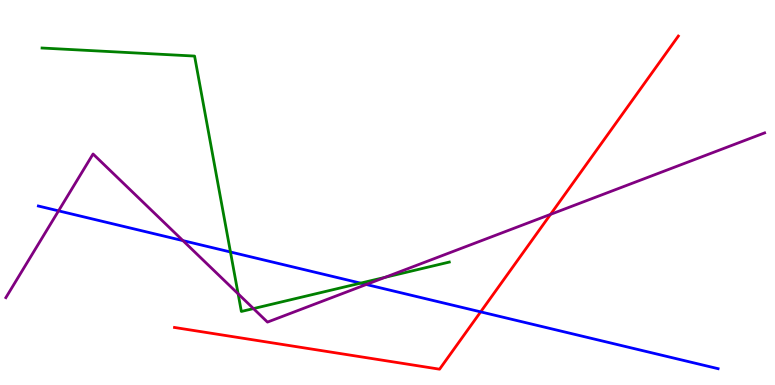[{'lines': ['blue', 'red'], 'intersections': [{'x': 6.2, 'y': 1.9}]}, {'lines': ['green', 'red'], 'intersections': []}, {'lines': ['purple', 'red'], 'intersections': [{'x': 7.1, 'y': 4.43}]}, {'lines': ['blue', 'green'], 'intersections': [{'x': 2.97, 'y': 3.45}, {'x': 4.65, 'y': 2.65}]}, {'lines': ['blue', 'purple'], 'intersections': [{'x': 0.756, 'y': 4.52}, {'x': 2.36, 'y': 3.75}, {'x': 4.73, 'y': 2.61}]}, {'lines': ['green', 'purple'], 'intersections': [{'x': 3.07, 'y': 2.37}, {'x': 3.27, 'y': 1.98}, {'x': 4.97, 'y': 2.8}]}]